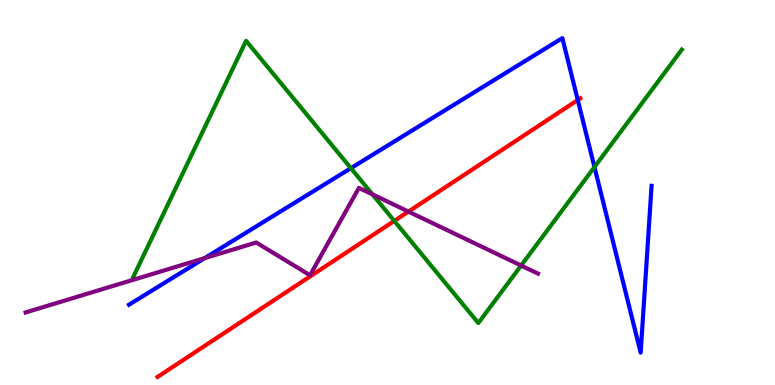[{'lines': ['blue', 'red'], 'intersections': [{'x': 7.46, 'y': 7.4}]}, {'lines': ['green', 'red'], 'intersections': [{'x': 5.09, 'y': 4.26}]}, {'lines': ['purple', 'red'], 'intersections': [{'x': 5.27, 'y': 4.5}]}, {'lines': ['blue', 'green'], 'intersections': [{'x': 4.53, 'y': 5.63}, {'x': 7.67, 'y': 5.66}]}, {'lines': ['blue', 'purple'], 'intersections': [{'x': 2.64, 'y': 3.29}]}, {'lines': ['green', 'purple'], 'intersections': [{'x': 4.81, 'y': 4.95}, {'x': 6.72, 'y': 3.1}]}]